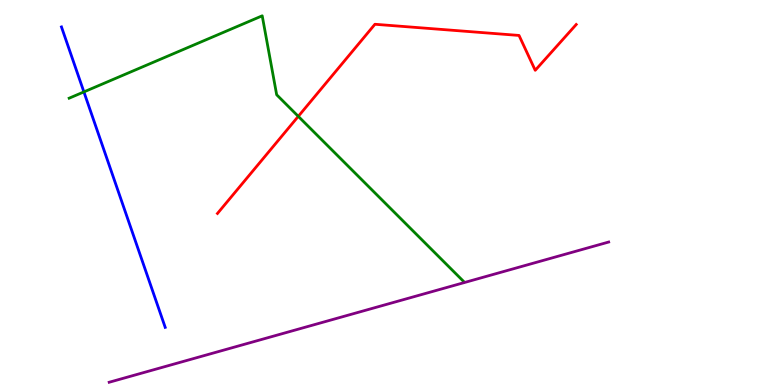[{'lines': ['blue', 'red'], 'intersections': []}, {'lines': ['green', 'red'], 'intersections': [{'x': 3.85, 'y': 6.98}]}, {'lines': ['purple', 'red'], 'intersections': []}, {'lines': ['blue', 'green'], 'intersections': [{'x': 1.08, 'y': 7.61}]}, {'lines': ['blue', 'purple'], 'intersections': []}, {'lines': ['green', 'purple'], 'intersections': []}]